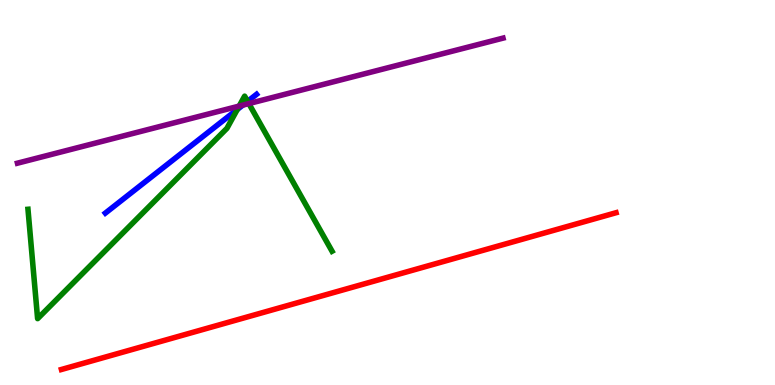[{'lines': ['blue', 'red'], 'intersections': []}, {'lines': ['green', 'red'], 'intersections': []}, {'lines': ['purple', 'red'], 'intersections': []}, {'lines': ['blue', 'green'], 'intersections': [{'x': 3.06, 'y': 7.16}, {'x': 3.19, 'y': 7.37}]}, {'lines': ['blue', 'purple'], 'intersections': [{'x': 3.13, 'y': 7.27}]}, {'lines': ['green', 'purple'], 'intersections': [{'x': 3.09, 'y': 7.24}, {'x': 3.21, 'y': 7.31}]}]